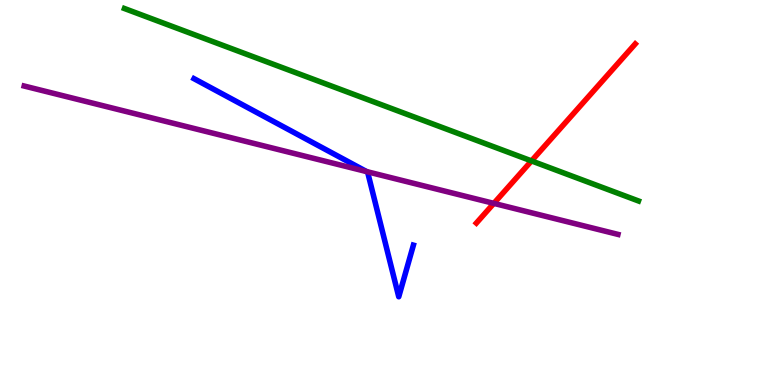[{'lines': ['blue', 'red'], 'intersections': []}, {'lines': ['green', 'red'], 'intersections': [{'x': 6.86, 'y': 5.82}]}, {'lines': ['purple', 'red'], 'intersections': [{'x': 6.37, 'y': 4.72}]}, {'lines': ['blue', 'green'], 'intersections': []}, {'lines': ['blue', 'purple'], 'intersections': [{'x': 4.73, 'y': 5.54}]}, {'lines': ['green', 'purple'], 'intersections': []}]